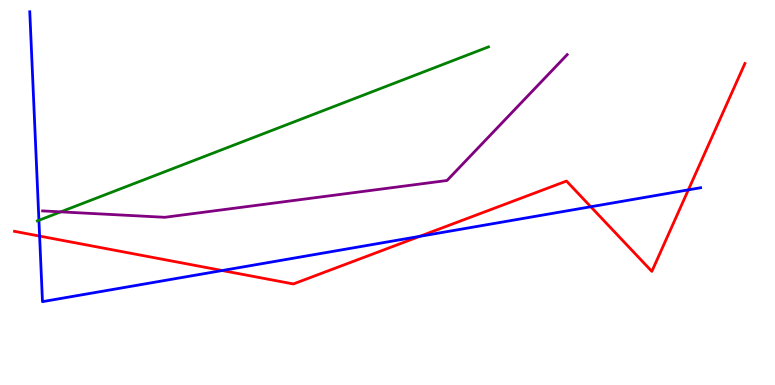[{'lines': ['blue', 'red'], 'intersections': [{'x': 0.511, 'y': 3.87}, {'x': 2.87, 'y': 2.97}, {'x': 5.42, 'y': 3.86}, {'x': 7.62, 'y': 4.63}, {'x': 8.88, 'y': 5.07}]}, {'lines': ['green', 'red'], 'intersections': []}, {'lines': ['purple', 'red'], 'intersections': []}, {'lines': ['blue', 'green'], 'intersections': [{'x': 0.502, 'y': 4.28}]}, {'lines': ['blue', 'purple'], 'intersections': []}, {'lines': ['green', 'purple'], 'intersections': [{'x': 0.784, 'y': 4.5}]}]